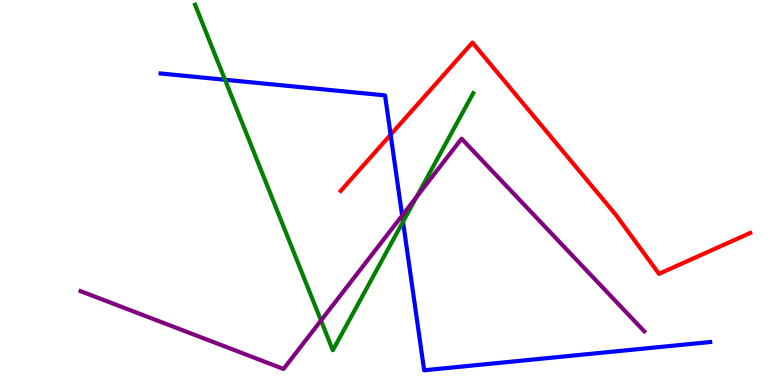[{'lines': ['blue', 'red'], 'intersections': [{'x': 5.04, 'y': 6.5}]}, {'lines': ['green', 'red'], 'intersections': []}, {'lines': ['purple', 'red'], 'intersections': []}, {'lines': ['blue', 'green'], 'intersections': [{'x': 2.9, 'y': 7.93}, {'x': 5.2, 'y': 4.24}]}, {'lines': ['blue', 'purple'], 'intersections': [{'x': 5.19, 'y': 4.4}]}, {'lines': ['green', 'purple'], 'intersections': [{'x': 4.14, 'y': 1.68}, {'x': 5.38, 'y': 4.88}]}]